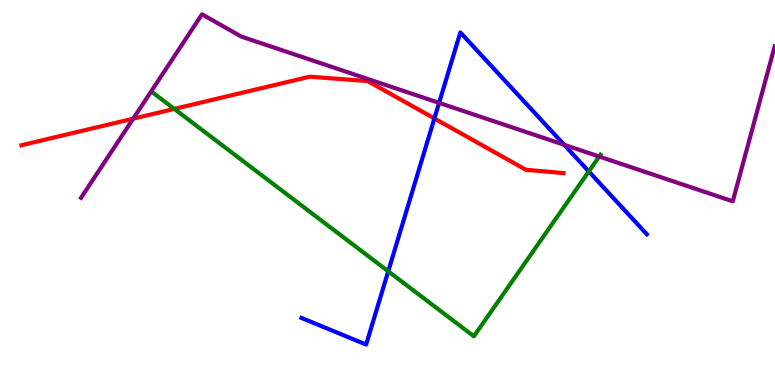[{'lines': ['blue', 'red'], 'intersections': [{'x': 5.6, 'y': 6.92}]}, {'lines': ['green', 'red'], 'intersections': [{'x': 2.25, 'y': 7.17}]}, {'lines': ['purple', 'red'], 'intersections': [{'x': 1.72, 'y': 6.92}]}, {'lines': ['blue', 'green'], 'intersections': [{'x': 5.01, 'y': 2.95}, {'x': 7.6, 'y': 5.55}]}, {'lines': ['blue', 'purple'], 'intersections': [{'x': 5.67, 'y': 7.33}, {'x': 7.28, 'y': 6.24}]}, {'lines': ['green', 'purple'], 'intersections': [{'x': 7.73, 'y': 5.93}]}]